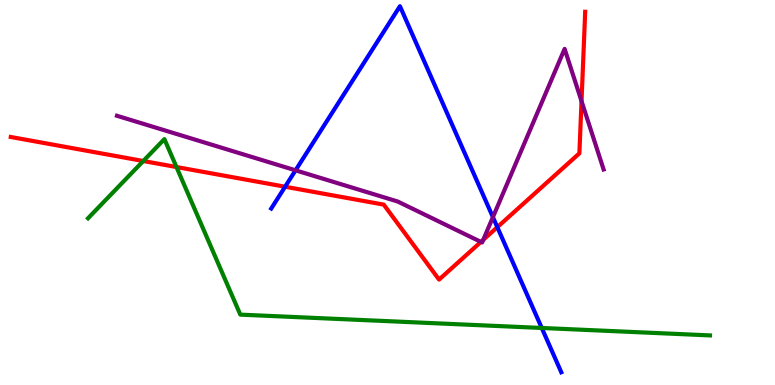[{'lines': ['blue', 'red'], 'intersections': [{'x': 3.68, 'y': 5.15}, {'x': 6.42, 'y': 4.1}]}, {'lines': ['green', 'red'], 'intersections': [{'x': 1.85, 'y': 5.82}, {'x': 2.28, 'y': 5.66}]}, {'lines': ['purple', 'red'], 'intersections': [{'x': 6.21, 'y': 3.72}, {'x': 6.24, 'y': 3.77}, {'x': 7.5, 'y': 7.37}]}, {'lines': ['blue', 'green'], 'intersections': [{'x': 6.99, 'y': 1.48}]}, {'lines': ['blue', 'purple'], 'intersections': [{'x': 3.81, 'y': 5.58}, {'x': 6.36, 'y': 4.36}]}, {'lines': ['green', 'purple'], 'intersections': []}]